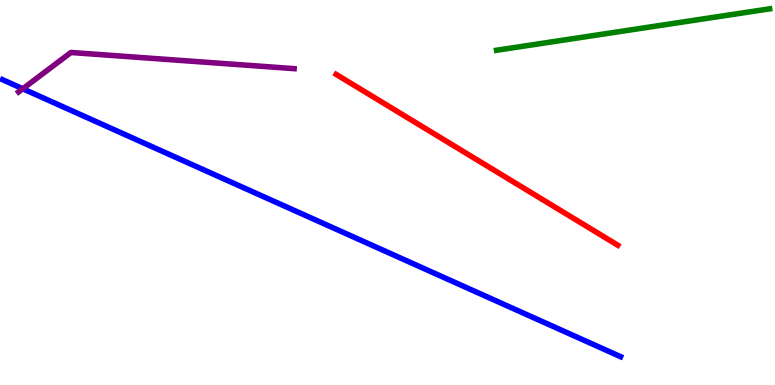[{'lines': ['blue', 'red'], 'intersections': []}, {'lines': ['green', 'red'], 'intersections': []}, {'lines': ['purple', 'red'], 'intersections': []}, {'lines': ['blue', 'green'], 'intersections': []}, {'lines': ['blue', 'purple'], 'intersections': [{'x': 0.294, 'y': 7.69}]}, {'lines': ['green', 'purple'], 'intersections': []}]